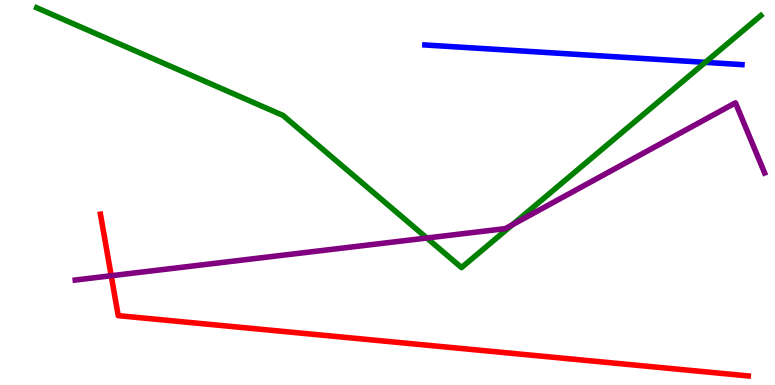[{'lines': ['blue', 'red'], 'intersections': []}, {'lines': ['green', 'red'], 'intersections': []}, {'lines': ['purple', 'red'], 'intersections': [{'x': 1.44, 'y': 2.84}]}, {'lines': ['blue', 'green'], 'intersections': [{'x': 9.1, 'y': 8.38}]}, {'lines': ['blue', 'purple'], 'intersections': []}, {'lines': ['green', 'purple'], 'intersections': [{'x': 5.51, 'y': 3.82}, {'x': 6.61, 'y': 4.16}]}]